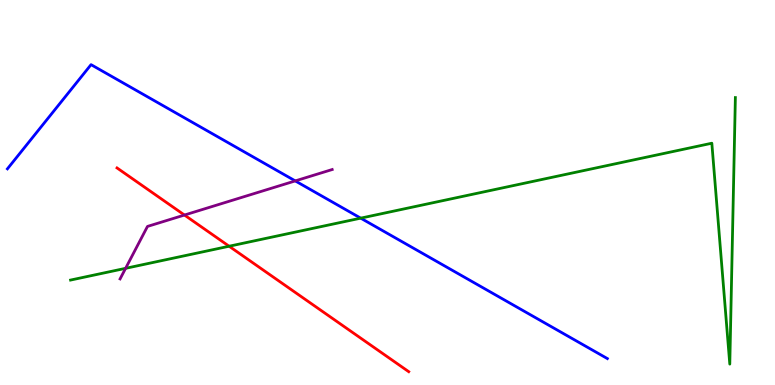[{'lines': ['blue', 'red'], 'intersections': []}, {'lines': ['green', 'red'], 'intersections': [{'x': 2.96, 'y': 3.6}]}, {'lines': ['purple', 'red'], 'intersections': [{'x': 2.38, 'y': 4.41}]}, {'lines': ['blue', 'green'], 'intersections': [{'x': 4.65, 'y': 4.33}]}, {'lines': ['blue', 'purple'], 'intersections': [{'x': 3.81, 'y': 5.3}]}, {'lines': ['green', 'purple'], 'intersections': [{'x': 1.62, 'y': 3.03}]}]